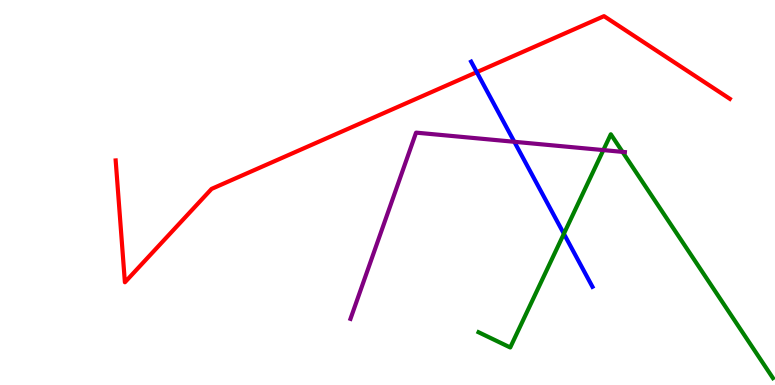[{'lines': ['blue', 'red'], 'intersections': [{'x': 6.15, 'y': 8.13}]}, {'lines': ['green', 'red'], 'intersections': []}, {'lines': ['purple', 'red'], 'intersections': []}, {'lines': ['blue', 'green'], 'intersections': [{'x': 7.28, 'y': 3.93}]}, {'lines': ['blue', 'purple'], 'intersections': [{'x': 6.64, 'y': 6.32}]}, {'lines': ['green', 'purple'], 'intersections': [{'x': 7.79, 'y': 6.1}, {'x': 8.03, 'y': 6.06}]}]